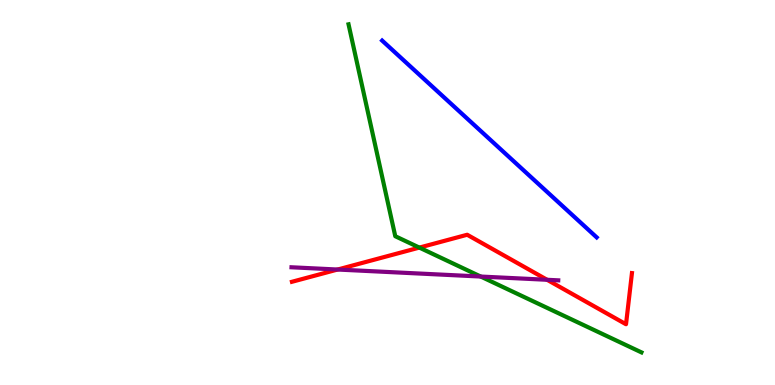[{'lines': ['blue', 'red'], 'intersections': []}, {'lines': ['green', 'red'], 'intersections': [{'x': 5.41, 'y': 3.57}]}, {'lines': ['purple', 'red'], 'intersections': [{'x': 4.36, 'y': 3.0}, {'x': 7.06, 'y': 2.73}]}, {'lines': ['blue', 'green'], 'intersections': []}, {'lines': ['blue', 'purple'], 'intersections': []}, {'lines': ['green', 'purple'], 'intersections': [{'x': 6.2, 'y': 2.82}]}]